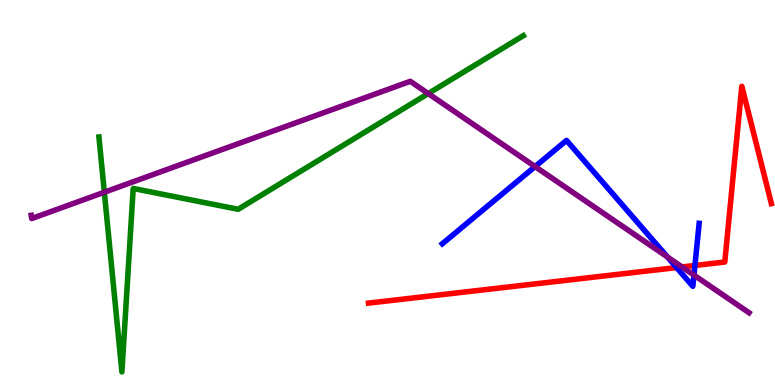[{'lines': ['blue', 'red'], 'intersections': [{'x': 8.73, 'y': 3.05}, {'x': 8.97, 'y': 3.1}]}, {'lines': ['green', 'red'], 'intersections': []}, {'lines': ['purple', 'red'], 'intersections': [{'x': 8.8, 'y': 3.07}]}, {'lines': ['blue', 'green'], 'intersections': []}, {'lines': ['blue', 'purple'], 'intersections': [{'x': 6.9, 'y': 5.67}, {'x': 8.61, 'y': 3.33}, {'x': 8.95, 'y': 2.85}]}, {'lines': ['green', 'purple'], 'intersections': [{'x': 1.35, 'y': 5.01}, {'x': 5.53, 'y': 7.57}]}]